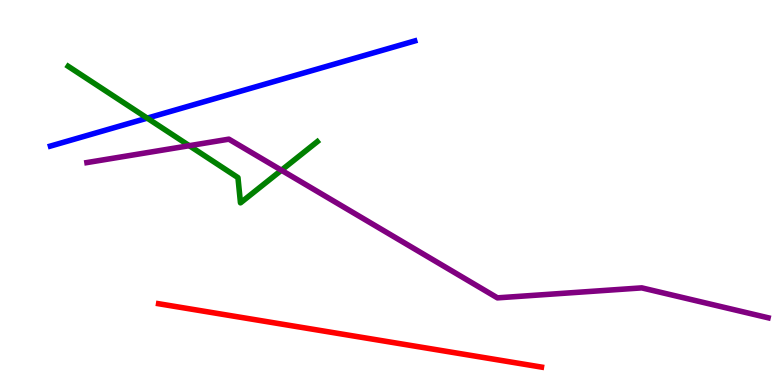[{'lines': ['blue', 'red'], 'intersections': []}, {'lines': ['green', 'red'], 'intersections': []}, {'lines': ['purple', 'red'], 'intersections': []}, {'lines': ['blue', 'green'], 'intersections': [{'x': 1.9, 'y': 6.93}]}, {'lines': ['blue', 'purple'], 'intersections': []}, {'lines': ['green', 'purple'], 'intersections': [{'x': 2.44, 'y': 6.22}, {'x': 3.63, 'y': 5.58}]}]